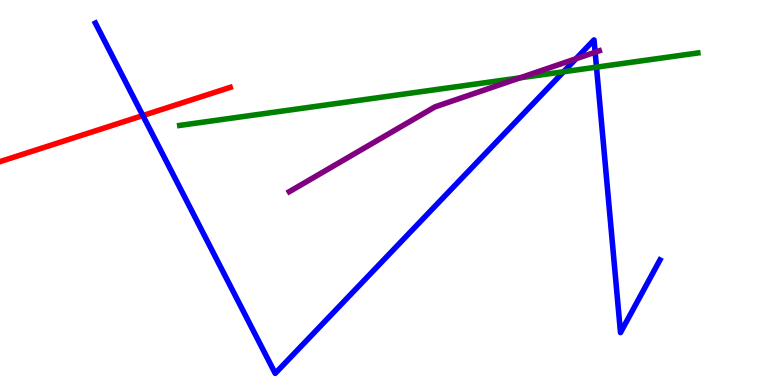[{'lines': ['blue', 'red'], 'intersections': [{'x': 1.84, 'y': 7.0}]}, {'lines': ['green', 'red'], 'intersections': []}, {'lines': ['purple', 'red'], 'intersections': []}, {'lines': ['blue', 'green'], 'intersections': [{'x': 7.27, 'y': 8.14}, {'x': 7.7, 'y': 8.26}]}, {'lines': ['blue', 'purple'], 'intersections': [{'x': 7.43, 'y': 8.47}, {'x': 7.68, 'y': 8.64}]}, {'lines': ['green', 'purple'], 'intersections': [{'x': 6.71, 'y': 7.98}]}]